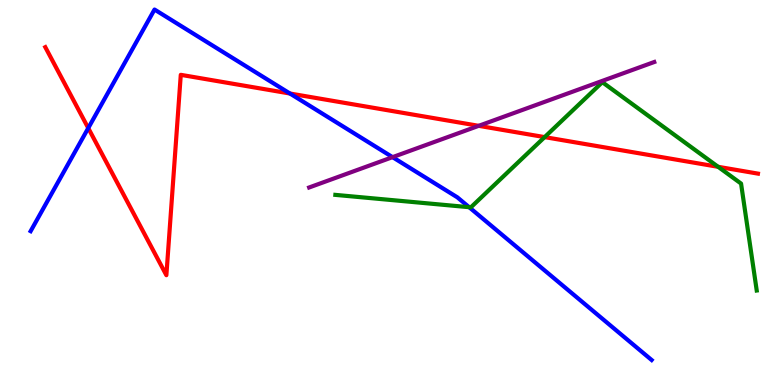[{'lines': ['blue', 'red'], 'intersections': [{'x': 1.14, 'y': 6.67}, {'x': 3.74, 'y': 7.57}]}, {'lines': ['green', 'red'], 'intersections': [{'x': 7.03, 'y': 6.44}, {'x': 9.27, 'y': 5.67}]}, {'lines': ['purple', 'red'], 'intersections': [{'x': 6.18, 'y': 6.73}]}, {'lines': ['blue', 'green'], 'intersections': [{'x': 6.05, 'y': 4.62}]}, {'lines': ['blue', 'purple'], 'intersections': [{'x': 5.07, 'y': 5.92}]}, {'lines': ['green', 'purple'], 'intersections': []}]